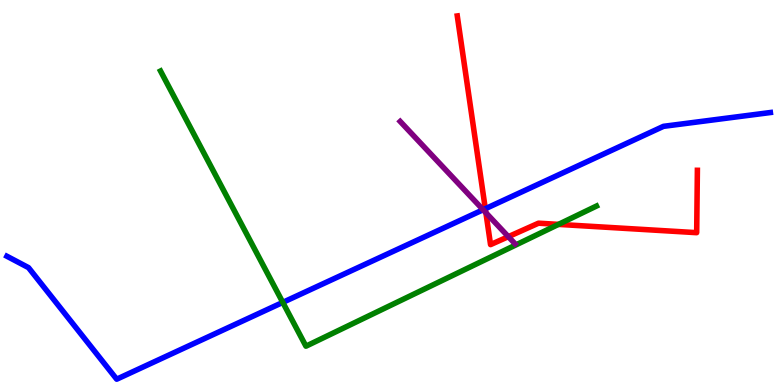[{'lines': ['blue', 'red'], 'intersections': [{'x': 6.26, 'y': 4.58}]}, {'lines': ['green', 'red'], 'intersections': [{'x': 7.21, 'y': 4.17}]}, {'lines': ['purple', 'red'], 'intersections': [{'x': 6.27, 'y': 4.47}, {'x': 6.56, 'y': 3.85}]}, {'lines': ['blue', 'green'], 'intersections': [{'x': 3.65, 'y': 2.15}]}, {'lines': ['blue', 'purple'], 'intersections': [{'x': 6.23, 'y': 4.55}]}, {'lines': ['green', 'purple'], 'intersections': []}]